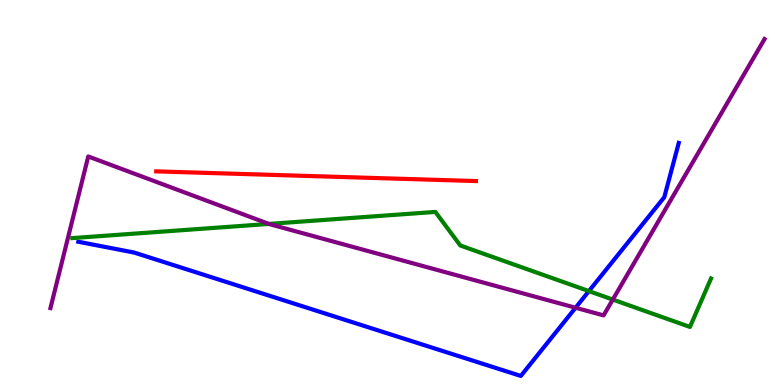[{'lines': ['blue', 'red'], 'intersections': []}, {'lines': ['green', 'red'], 'intersections': []}, {'lines': ['purple', 'red'], 'intersections': []}, {'lines': ['blue', 'green'], 'intersections': [{'x': 7.6, 'y': 2.44}]}, {'lines': ['blue', 'purple'], 'intersections': [{'x': 7.43, 'y': 2.01}]}, {'lines': ['green', 'purple'], 'intersections': [{'x': 3.47, 'y': 4.18}, {'x': 7.91, 'y': 2.22}]}]